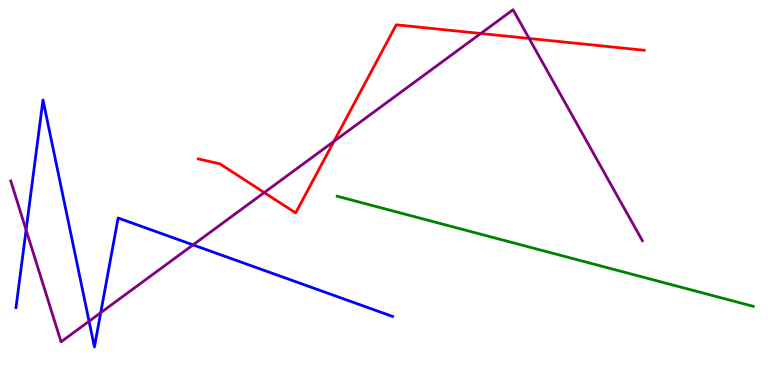[{'lines': ['blue', 'red'], 'intersections': []}, {'lines': ['green', 'red'], 'intersections': []}, {'lines': ['purple', 'red'], 'intersections': [{'x': 3.41, 'y': 5.0}, {'x': 4.31, 'y': 6.33}, {'x': 6.2, 'y': 9.13}, {'x': 6.83, 'y': 9.0}]}, {'lines': ['blue', 'green'], 'intersections': []}, {'lines': ['blue', 'purple'], 'intersections': [{'x': 0.337, 'y': 4.03}, {'x': 1.15, 'y': 1.66}, {'x': 1.3, 'y': 1.88}, {'x': 2.49, 'y': 3.64}]}, {'lines': ['green', 'purple'], 'intersections': []}]